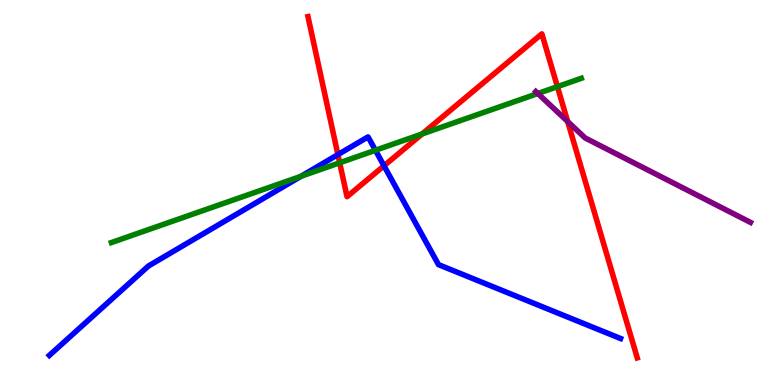[{'lines': ['blue', 'red'], 'intersections': [{'x': 4.36, 'y': 5.98}, {'x': 4.95, 'y': 5.69}]}, {'lines': ['green', 'red'], 'intersections': [{'x': 4.38, 'y': 5.77}, {'x': 5.45, 'y': 6.52}, {'x': 7.19, 'y': 7.75}]}, {'lines': ['purple', 'red'], 'intersections': [{'x': 7.32, 'y': 6.84}]}, {'lines': ['blue', 'green'], 'intersections': [{'x': 3.88, 'y': 5.42}, {'x': 4.84, 'y': 6.1}]}, {'lines': ['blue', 'purple'], 'intersections': []}, {'lines': ['green', 'purple'], 'intersections': [{'x': 6.94, 'y': 7.57}]}]